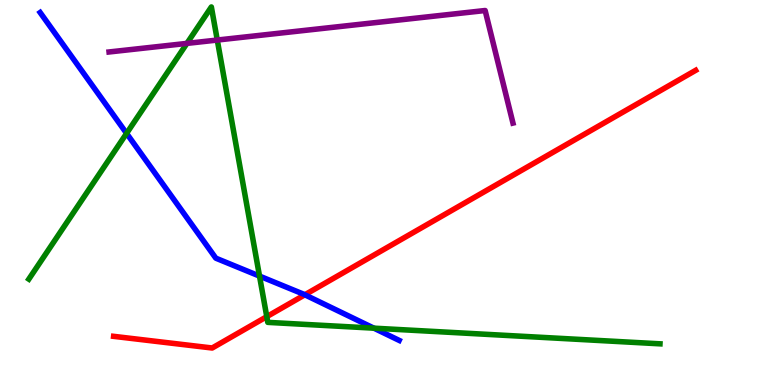[{'lines': ['blue', 'red'], 'intersections': [{'x': 3.93, 'y': 2.34}]}, {'lines': ['green', 'red'], 'intersections': [{'x': 3.44, 'y': 1.78}]}, {'lines': ['purple', 'red'], 'intersections': []}, {'lines': ['blue', 'green'], 'intersections': [{'x': 1.63, 'y': 6.54}, {'x': 3.35, 'y': 2.83}, {'x': 4.82, 'y': 1.48}]}, {'lines': ['blue', 'purple'], 'intersections': []}, {'lines': ['green', 'purple'], 'intersections': [{'x': 2.41, 'y': 8.87}, {'x': 2.8, 'y': 8.96}]}]